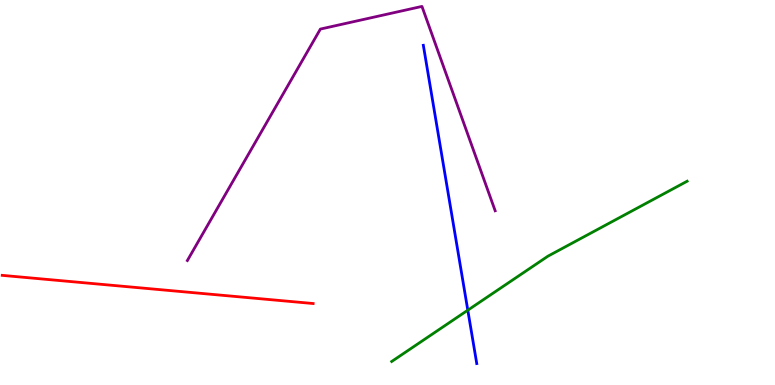[{'lines': ['blue', 'red'], 'intersections': []}, {'lines': ['green', 'red'], 'intersections': []}, {'lines': ['purple', 'red'], 'intersections': []}, {'lines': ['blue', 'green'], 'intersections': [{'x': 6.04, 'y': 1.94}]}, {'lines': ['blue', 'purple'], 'intersections': []}, {'lines': ['green', 'purple'], 'intersections': []}]